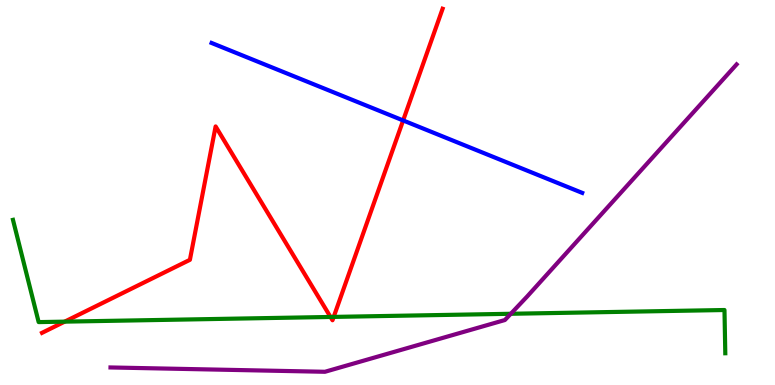[{'lines': ['blue', 'red'], 'intersections': [{'x': 5.2, 'y': 6.87}]}, {'lines': ['green', 'red'], 'intersections': [{'x': 0.835, 'y': 1.65}, {'x': 4.26, 'y': 1.77}, {'x': 4.31, 'y': 1.77}]}, {'lines': ['purple', 'red'], 'intersections': []}, {'lines': ['blue', 'green'], 'intersections': []}, {'lines': ['blue', 'purple'], 'intersections': []}, {'lines': ['green', 'purple'], 'intersections': [{'x': 6.59, 'y': 1.85}]}]